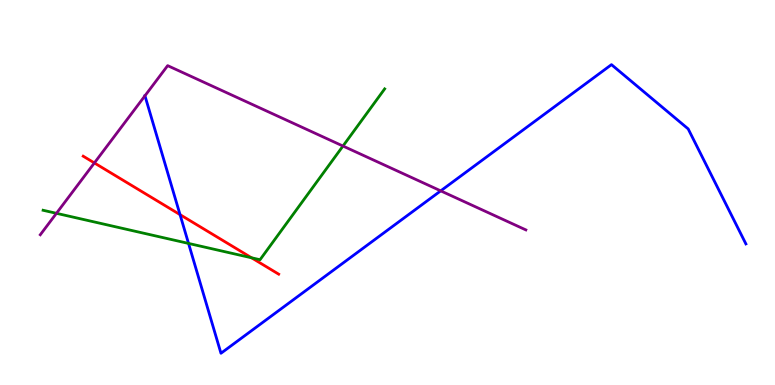[{'lines': ['blue', 'red'], 'intersections': [{'x': 2.32, 'y': 4.43}]}, {'lines': ['green', 'red'], 'intersections': [{'x': 3.25, 'y': 3.3}]}, {'lines': ['purple', 'red'], 'intersections': [{'x': 1.22, 'y': 5.77}]}, {'lines': ['blue', 'green'], 'intersections': [{'x': 2.43, 'y': 3.68}]}, {'lines': ['blue', 'purple'], 'intersections': [{'x': 1.87, 'y': 7.51}, {'x': 5.69, 'y': 5.04}]}, {'lines': ['green', 'purple'], 'intersections': [{'x': 0.728, 'y': 4.46}, {'x': 4.43, 'y': 6.21}]}]